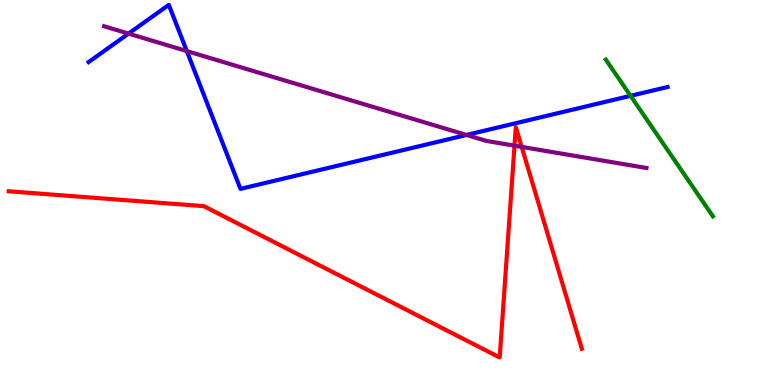[{'lines': ['blue', 'red'], 'intersections': []}, {'lines': ['green', 'red'], 'intersections': []}, {'lines': ['purple', 'red'], 'intersections': [{'x': 6.64, 'y': 6.22}, {'x': 6.73, 'y': 6.18}]}, {'lines': ['blue', 'green'], 'intersections': [{'x': 8.14, 'y': 7.51}]}, {'lines': ['blue', 'purple'], 'intersections': [{'x': 1.66, 'y': 9.13}, {'x': 2.41, 'y': 8.67}, {'x': 6.02, 'y': 6.49}]}, {'lines': ['green', 'purple'], 'intersections': []}]